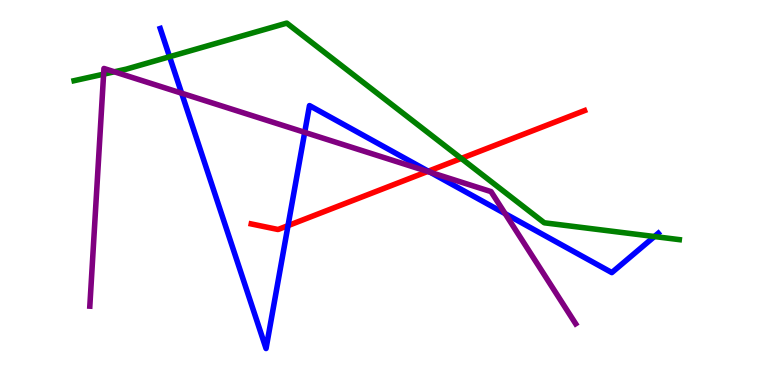[{'lines': ['blue', 'red'], 'intersections': [{'x': 3.72, 'y': 4.14}, {'x': 5.53, 'y': 5.55}]}, {'lines': ['green', 'red'], 'intersections': [{'x': 5.95, 'y': 5.89}]}, {'lines': ['purple', 'red'], 'intersections': [{'x': 5.52, 'y': 5.55}]}, {'lines': ['blue', 'green'], 'intersections': [{'x': 2.19, 'y': 8.53}, {'x': 8.44, 'y': 3.86}]}, {'lines': ['blue', 'purple'], 'intersections': [{'x': 2.34, 'y': 7.58}, {'x': 3.93, 'y': 6.56}, {'x': 5.55, 'y': 5.53}, {'x': 6.52, 'y': 4.45}]}, {'lines': ['green', 'purple'], 'intersections': [{'x': 1.34, 'y': 8.07}, {'x': 1.48, 'y': 8.14}]}]